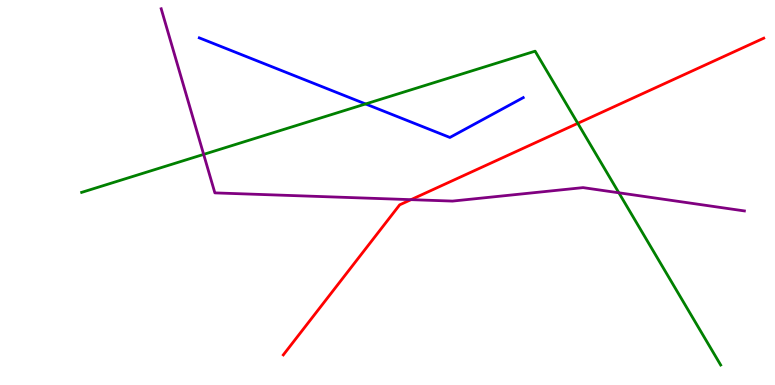[{'lines': ['blue', 'red'], 'intersections': []}, {'lines': ['green', 'red'], 'intersections': [{'x': 7.46, 'y': 6.8}]}, {'lines': ['purple', 'red'], 'intersections': [{'x': 5.3, 'y': 4.81}]}, {'lines': ['blue', 'green'], 'intersections': [{'x': 4.72, 'y': 7.3}]}, {'lines': ['blue', 'purple'], 'intersections': []}, {'lines': ['green', 'purple'], 'intersections': [{'x': 2.63, 'y': 5.99}, {'x': 7.99, 'y': 4.99}]}]